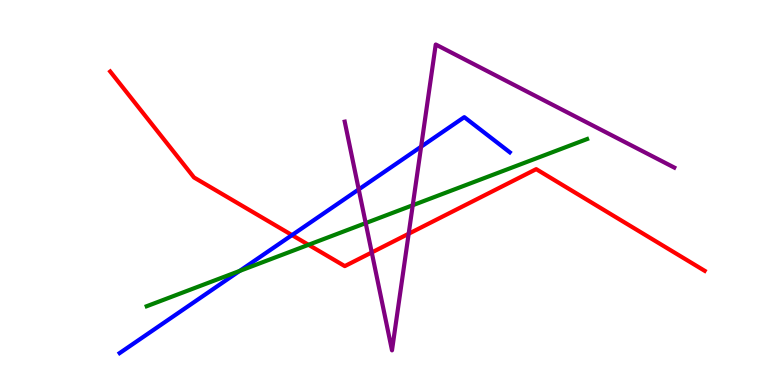[{'lines': ['blue', 'red'], 'intersections': [{'x': 3.77, 'y': 3.89}]}, {'lines': ['green', 'red'], 'intersections': [{'x': 3.98, 'y': 3.64}]}, {'lines': ['purple', 'red'], 'intersections': [{'x': 4.8, 'y': 3.44}, {'x': 5.27, 'y': 3.93}]}, {'lines': ['blue', 'green'], 'intersections': [{'x': 3.09, 'y': 2.96}]}, {'lines': ['blue', 'purple'], 'intersections': [{'x': 4.63, 'y': 5.08}, {'x': 5.43, 'y': 6.19}]}, {'lines': ['green', 'purple'], 'intersections': [{'x': 4.72, 'y': 4.21}, {'x': 5.33, 'y': 4.67}]}]